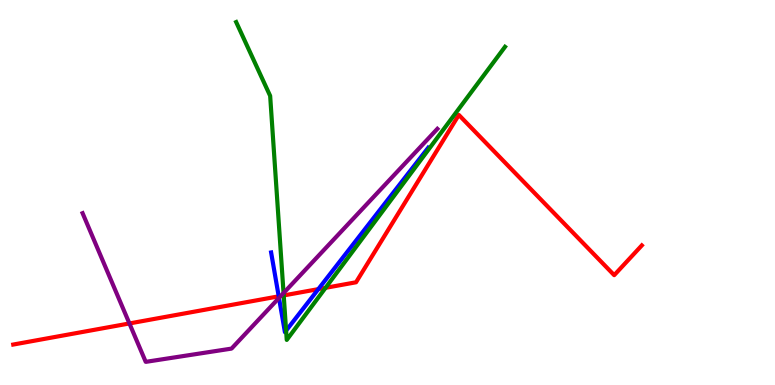[{'lines': ['blue', 'red'], 'intersections': [{'x': 3.6, 'y': 2.3}, {'x': 4.11, 'y': 2.49}]}, {'lines': ['green', 'red'], 'intersections': [{'x': 3.66, 'y': 2.33}, {'x': 4.2, 'y': 2.52}]}, {'lines': ['purple', 'red'], 'intersections': [{'x': 1.67, 'y': 1.6}, {'x': 3.62, 'y': 2.31}]}, {'lines': ['blue', 'green'], 'intersections': [{'x': 3.69, 'y': 1.41}]}, {'lines': ['blue', 'purple'], 'intersections': [{'x': 3.6, 'y': 2.26}]}, {'lines': ['green', 'purple'], 'intersections': [{'x': 3.66, 'y': 2.39}]}]